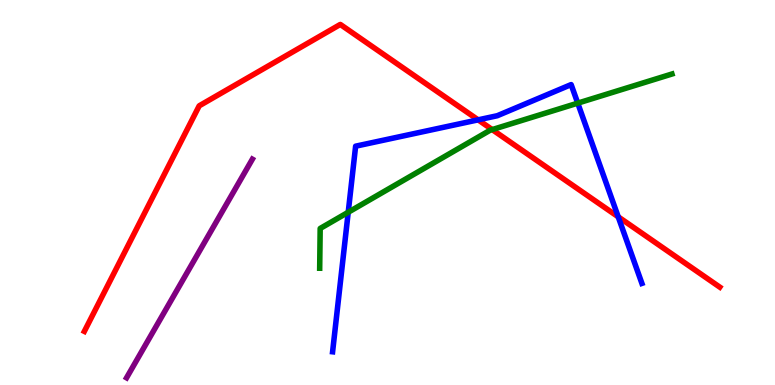[{'lines': ['blue', 'red'], 'intersections': [{'x': 6.17, 'y': 6.89}, {'x': 7.98, 'y': 4.37}]}, {'lines': ['green', 'red'], 'intersections': [{'x': 6.35, 'y': 6.63}]}, {'lines': ['purple', 'red'], 'intersections': []}, {'lines': ['blue', 'green'], 'intersections': [{'x': 4.49, 'y': 4.49}, {'x': 7.45, 'y': 7.32}]}, {'lines': ['blue', 'purple'], 'intersections': []}, {'lines': ['green', 'purple'], 'intersections': []}]